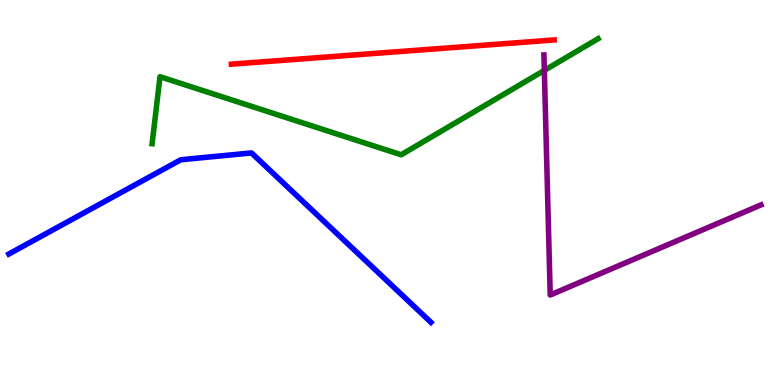[{'lines': ['blue', 'red'], 'intersections': []}, {'lines': ['green', 'red'], 'intersections': []}, {'lines': ['purple', 'red'], 'intersections': []}, {'lines': ['blue', 'green'], 'intersections': []}, {'lines': ['blue', 'purple'], 'intersections': []}, {'lines': ['green', 'purple'], 'intersections': [{'x': 7.02, 'y': 8.17}]}]